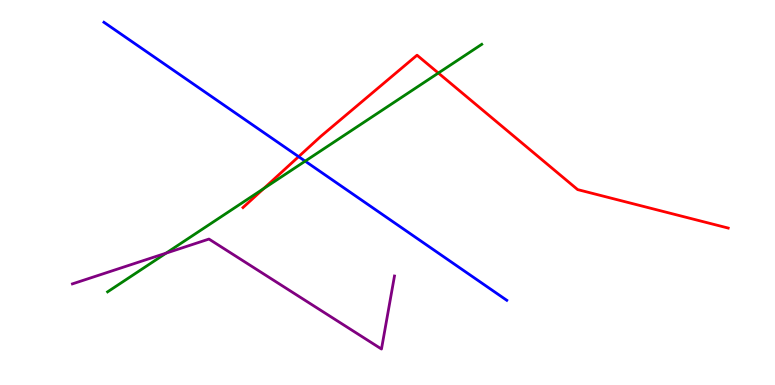[{'lines': ['blue', 'red'], 'intersections': [{'x': 3.85, 'y': 5.93}]}, {'lines': ['green', 'red'], 'intersections': [{'x': 3.4, 'y': 5.1}, {'x': 5.66, 'y': 8.1}]}, {'lines': ['purple', 'red'], 'intersections': []}, {'lines': ['blue', 'green'], 'intersections': [{'x': 3.94, 'y': 5.81}]}, {'lines': ['blue', 'purple'], 'intersections': []}, {'lines': ['green', 'purple'], 'intersections': [{'x': 2.14, 'y': 3.43}]}]